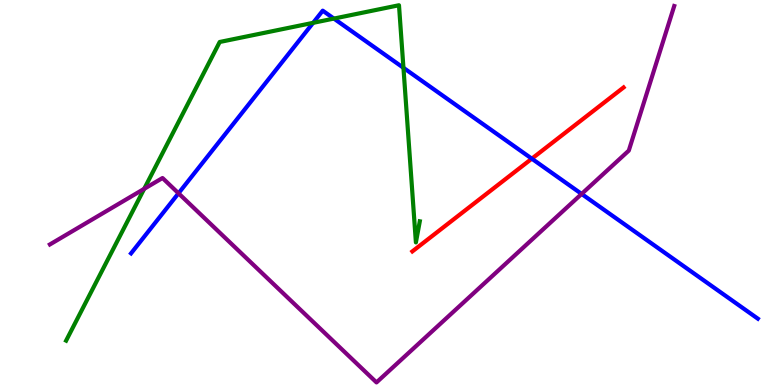[{'lines': ['blue', 'red'], 'intersections': [{'x': 6.86, 'y': 5.88}]}, {'lines': ['green', 'red'], 'intersections': []}, {'lines': ['purple', 'red'], 'intersections': []}, {'lines': ['blue', 'green'], 'intersections': [{'x': 4.04, 'y': 9.41}, {'x': 4.31, 'y': 9.52}, {'x': 5.21, 'y': 8.24}]}, {'lines': ['blue', 'purple'], 'intersections': [{'x': 2.3, 'y': 4.98}, {'x': 7.5, 'y': 4.96}]}, {'lines': ['green', 'purple'], 'intersections': [{'x': 1.86, 'y': 5.1}]}]